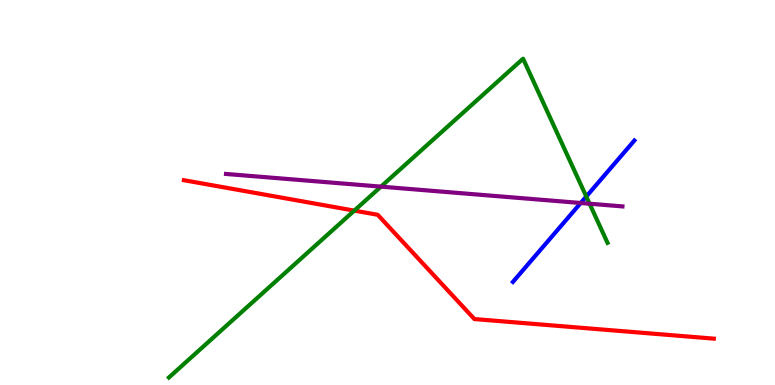[{'lines': ['blue', 'red'], 'intersections': []}, {'lines': ['green', 'red'], 'intersections': [{'x': 4.57, 'y': 4.53}]}, {'lines': ['purple', 'red'], 'intersections': []}, {'lines': ['blue', 'green'], 'intersections': [{'x': 7.56, 'y': 4.9}]}, {'lines': ['blue', 'purple'], 'intersections': [{'x': 7.49, 'y': 4.73}]}, {'lines': ['green', 'purple'], 'intersections': [{'x': 4.92, 'y': 5.15}, {'x': 7.61, 'y': 4.71}]}]